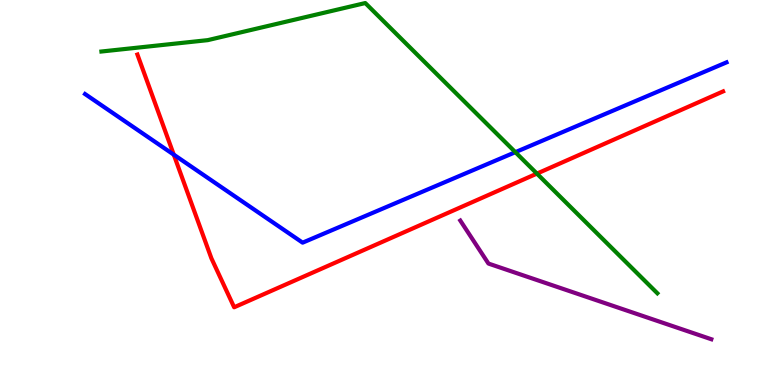[{'lines': ['blue', 'red'], 'intersections': [{'x': 2.24, 'y': 5.98}]}, {'lines': ['green', 'red'], 'intersections': [{'x': 6.93, 'y': 5.49}]}, {'lines': ['purple', 'red'], 'intersections': []}, {'lines': ['blue', 'green'], 'intersections': [{'x': 6.65, 'y': 6.05}]}, {'lines': ['blue', 'purple'], 'intersections': []}, {'lines': ['green', 'purple'], 'intersections': []}]